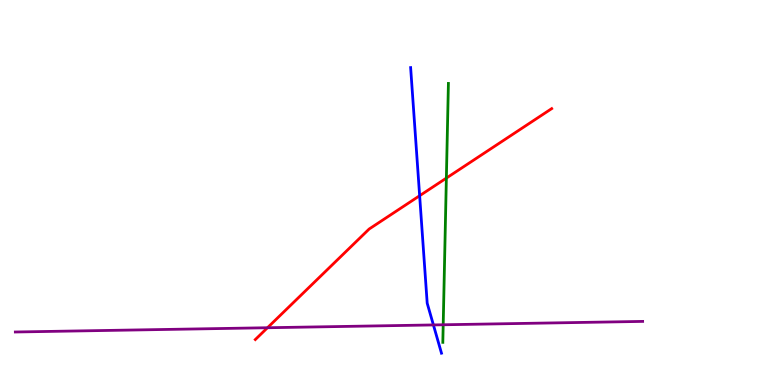[{'lines': ['blue', 'red'], 'intersections': [{'x': 5.41, 'y': 4.92}]}, {'lines': ['green', 'red'], 'intersections': [{'x': 5.76, 'y': 5.37}]}, {'lines': ['purple', 'red'], 'intersections': [{'x': 3.45, 'y': 1.49}]}, {'lines': ['blue', 'green'], 'intersections': []}, {'lines': ['blue', 'purple'], 'intersections': [{'x': 5.59, 'y': 1.56}]}, {'lines': ['green', 'purple'], 'intersections': [{'x': 5.72, 'y': 1.56}]}]